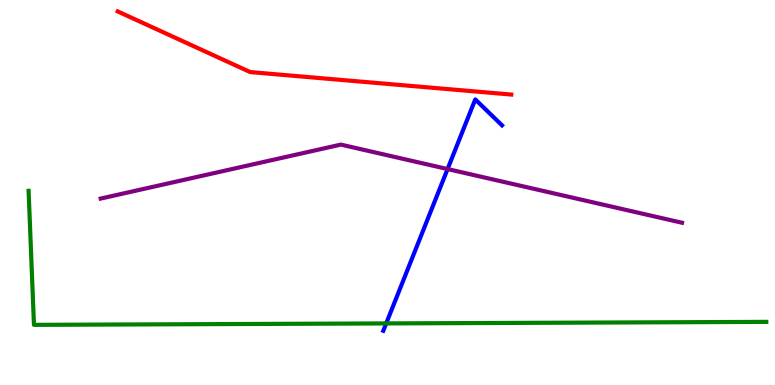[{'lines': ['blue', 'red'], 'intersections': []}, {'lines': ['green', 'red'], 'intersections': []}, {'lines': ['purple', 'red'], 'intersections': []}, {'lines': ['blue', 'green'], 'intersections': [{'x': 4.98, 'y': 1.6}]}, {'lines': ['blue', 'purple'], 'intersections': [{'x': 5.78, 'y': 5.61}]}, {'lines': ['green', 'purple'], 'intersections': []}]